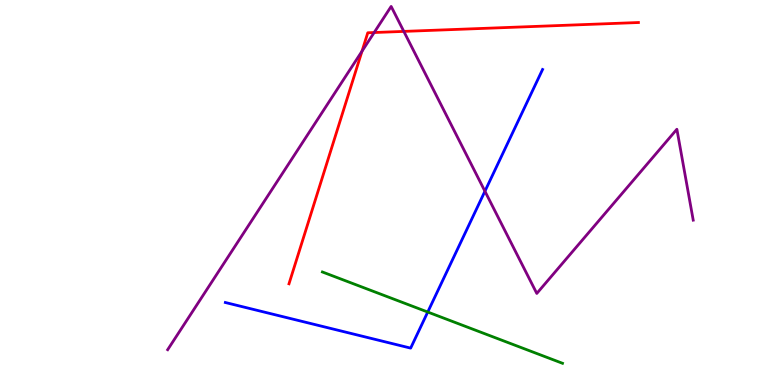[{'lines': ['blue', 'red'], 'intersections': []}, {'lines': ['green', 'red'], 'intersections': []}, {'lines': ['purple', 'red'], 'intersections': [{'x': 4.67, 'y': 8.67}, {'x': 4.83, 'y': 9.16}, {'x': 5.21, 'y': 9.18}]}, {'lines': ['blue', 'green'], 'intersections': [{'x': 5.52, 'y': 1.9}]}, {'lines': ['blue', 'purple'], 'intersections': [{'x': 6.26, 'y': 5.03}]}, {'lines': ['green', 'purple'], 'intersections': []}]